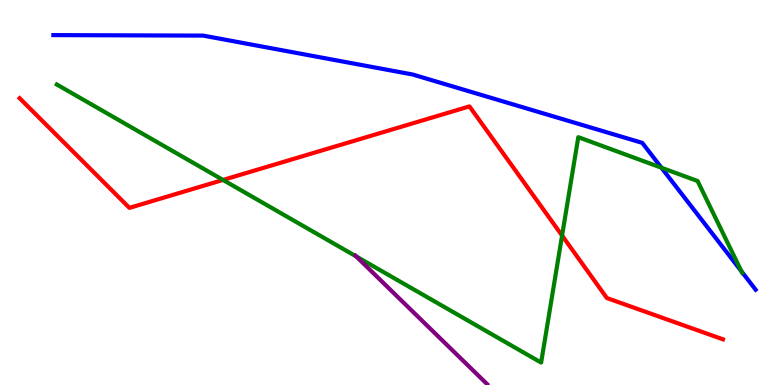[{'lines': ['blue', 'red'], 'intersections': []}, {'lines': ['green', 'red'], 'intersections': [{'x': 2.88, 'y': 5.33}, {'x': 7.25, 'y': 3.88}]}, {'lines': ['purple', 'red'], 'intersections': []}, {'lines': ['blue', 'green'], 'intersections': [{'x': 8.54, 'y': 5.64}, {'x': 9.57, 'y': 2.95}]}, {'lines': ['blue', 'purple'], 'intersections': []}, {'lines': ['green', 'purple'], 'intersections': [{'x': 4.6, 'y': 3.34}]}]